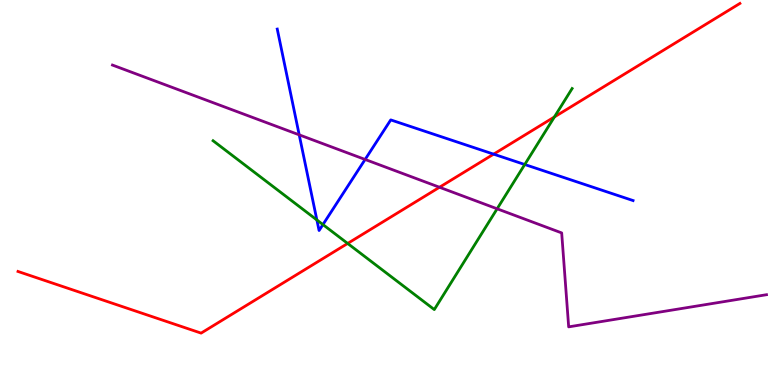[{'lines': ['blue', 'red'], 'intersections': [{'x': 6.37, 'y': 6.0}]}, {'lines': ['green', 'red'], 'intersections': [{'x': 4.49, 'y': 3.68}, {'x': 7.15, 'y': 6.96}]}, {'lines': ['purple', 'red'], 'intersections': [{'x': 5.67, 'y': 5.14}]}, {'lines': ['blue', 'green'], 'intersections': [{'x': 4.09, 'y': 4.29}, {'x': 4.17, 'y': 4.17}, {'x': 6.77, 'y': 5.73}]}, {'lines': ['blue', 'purple'], 'intersections': [{'x': 3.86, 'y': 6.5}, {'x': 4.71, 'y': 5.86}]}, {'lines': ['green', 'purple'], 'intersections': [{'x': 6.41, 'y': 4.58}]}]